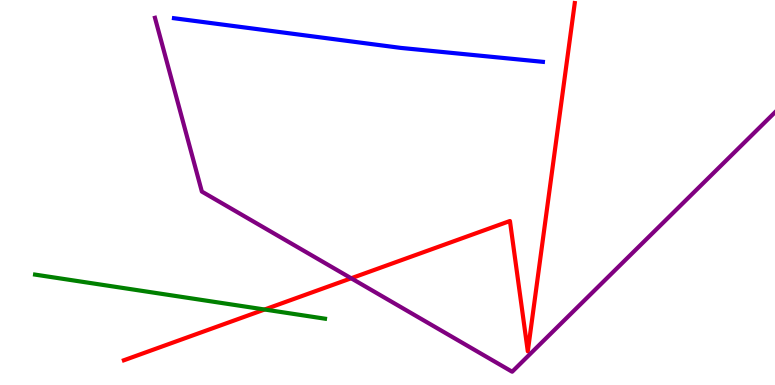[{'lines': ['blue', 'red'], 'intersections': []}, {'lines': ['green', 'red'], 'intersections': [{'x': 3.41, 'y': 1.96}]}, {'lines': ['purple', 'red'], 'intersections': [{'x': 4.53, 'y': 2.77}]}, {'lines': ['blue', 'green'], 'intersections': []}, {'lines': ['blue', 'purple'], 'intersections': []}, {'lines': ['green', 'purple'], 'intersections': []}]